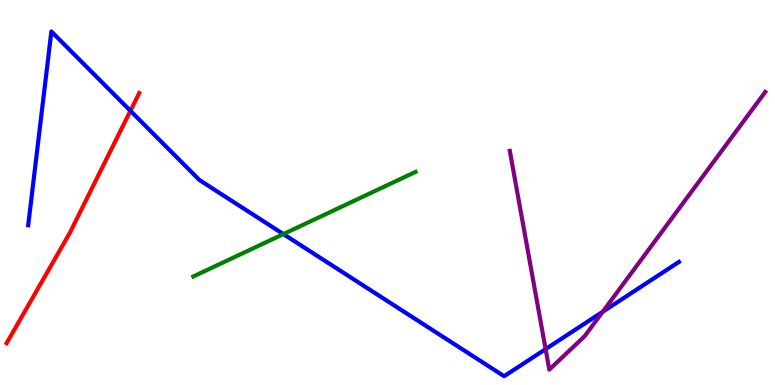[{'lines': ['blue', 'red'], 'intersections': [{'x': 1.68, 'y': 7.12}]}, {'lines': ['green', 'red'], 'intersections': []}, {'lines': ['purple', 'red'], 'intersections': []}, {'lines': ['blue', 'green'], 'intersections': [{'x': 3.66, 'y': 3.92}]}, {'lines': ['blue', 'purple'], 'intersections': [{'x': 7.04, 'y': 0.932}, {'x': 7.78, 'y': 1.9}]}, {'lines': ['green', 'purple'], 'intersections': []}]